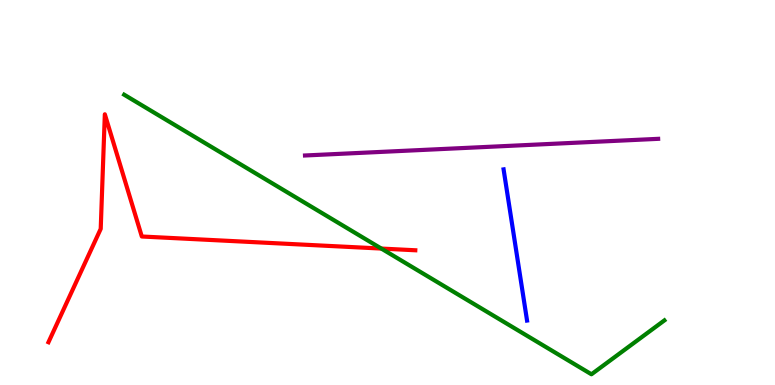[{'lines': ['blue', 'red'], 'intersections': []}, {'lines': ['green', 'red'], 'intersections': [{'x': 4.92, 'y': 3.54}]}, {'lines': ['purple', 'red'], 'intersections': []}, {'lines': ['blue', 'green'], 'intersections': []}, {'lines': ['blue', 'purple'], 'intersections': []}, {'lines': ['green', 'purple'], 'intersections': []}]